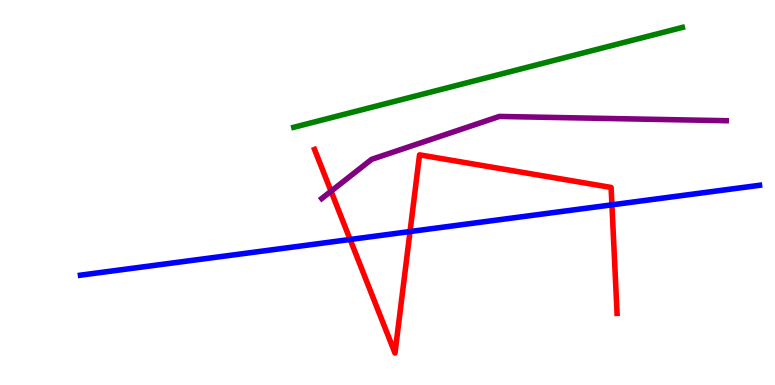[{'lines': ['blue', 'red'], 'intersections': [{'x': 4.52, 'y': 3.78}, {'x': 5.29, 'y': 3.99}, {'x': 7.9, 'y': 4.68}]}, {'lines': ['green', 'red'], 'intersections': []}, {'lines': ['purple', 'red'], 'intersections': [{'x': 4.27, 'y': 5.03}]}, {'lines': ['blue', 'green'], 'intersections': []}, {'lines': ['blue', 'purple'], 'intersections': []}, {'lines': ['green', 'purple'], 'intersections': []}]